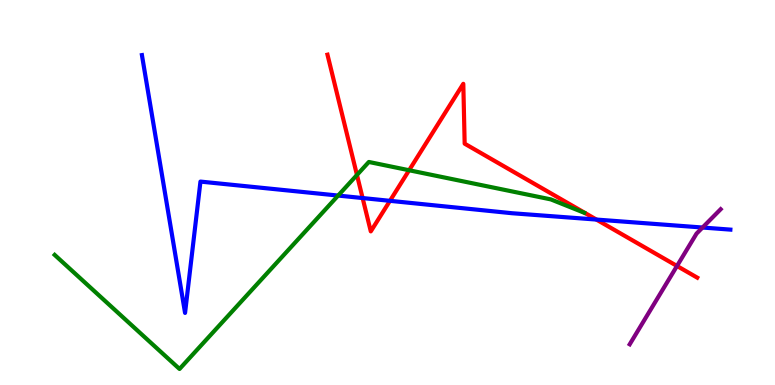[{'lines': ['blue', 'red'], 'intersections': [{'x': 4.68, 'y': 4.86}, {'x': 5.03, 'y': 4.78}, {'x': 7.7, 'y': 4.3}]}, {'lines': ['green', 'red'], 'intersections': [{'x': 4.61, 'y': 5.46}, {'x': 5.28, 'y': 5.58}]}, {'lines': ['purple', 'red'], 'intersections': [{'x': 8.74, 'y': 3.09}]}, {'lines': ['blue', 'green'], 'intersections': [{'x': 4.36, 'y': 4.92}]}, {'lines': ['blue', 'purple'], 'intersections': [{'x': 9.07, 'y': 4.09}]}, {'lines': ['green', 'purple'], 'intersections': []}]